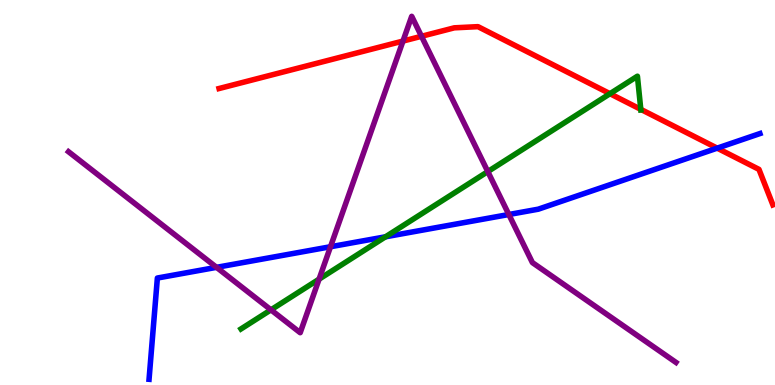[{'lines': ['blue', 'red'], 'intersections': [{'x': 9.25, 'y': 6.15}]}, {'lines': ['green', 'red'], 'intersections': [{'x': 7.87, 'y': 7.57}, {'x': 8.27, 'y': 7.16}]}, {'lines': ['purple', 'red'], 'intersections': [{'x': 5.2, 'y': 8.93}, {'x': 5.44, 'y': 9.06}]}, {'lines': ['blue', 'green'], 'intersections': [{'x': 4.97, 'y': 3.85}]}, {'lines': ['blue', 'purple'], 'intersections': [{'x': 2.79, 'y': 3.06}, {'x': 4.26, 'y': 3.59}, {'x': 6.57, 'y': 4.43}]}, {'lines': ['green', 'purple'], 'intersections': [{'x': 3.5, 'y': 1.95}, {'x': 4.12, 'y': 2.75}, {'x': 6.29, 'y': 5.54}]}]